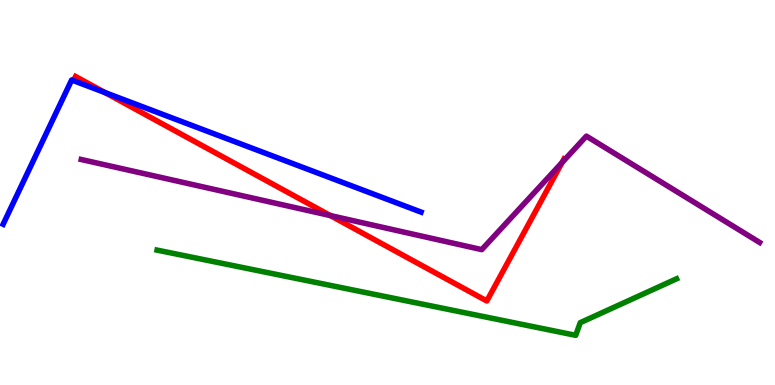[{'lines': ['blue', 'red'], 'intersections': [{'x': 1.35, 'y': 7.6}]}, {'lines': ['green', 'red'], 'intersections': []}, {'lines': ['purple', 'red'], 'intersections': [{'x': 4.26, 'y': 4.4}, {'x': 7.25, 'y': 5.78}]}, {'lines': ['blue', 'green'], 'intersections': []}, {'lines': ['blue', 'purple'], 'intersections': []}, {'lines': ['green', 'purple'], 'intersections': []}]